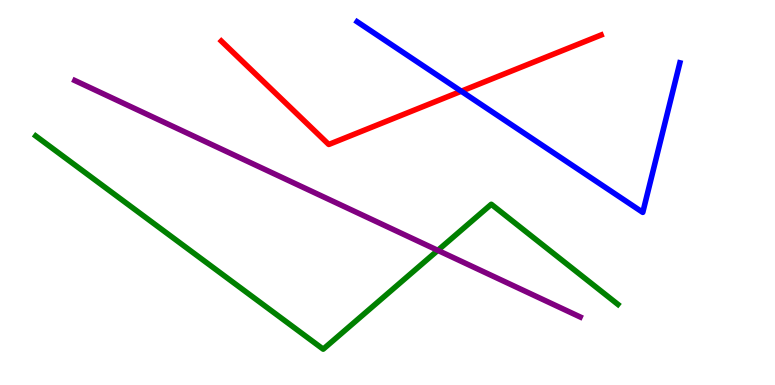[{'lines': ['blue', 'red'], 'intersections': [{'x': 5.95, 'y': 7.63}]}, {'lines': ['green', 'red'], 'intersections': []}, {'lines': ['purple', 'red'], 'intersections': []}, {'lines': ['blue', 'green'], 'intersections': []}, {'lines': ['blue', 'purple'], 'intersections': []}, {'lines': ['green', 'purple'], 'intersections': [{'x': 5.65, 'y': 3.5}]}]